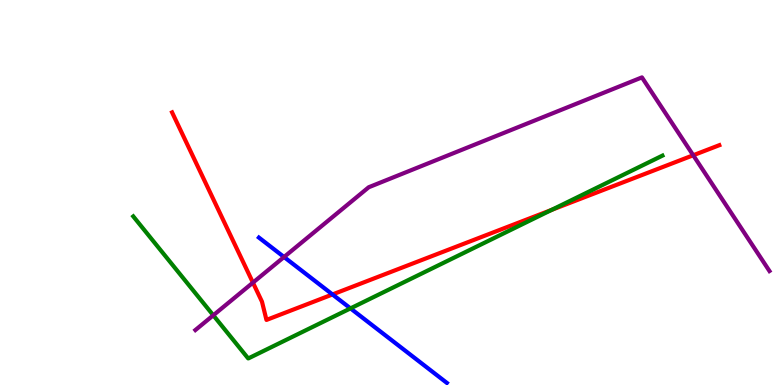[{'lines': ['blue', 'red'], 'intersections': [{'x': 4.29, 'y': 2.35}]}, {'lines': ['green', 'red'], 'intersections': [{'x': 7.12, 'y': 4.55}]}, {'lines': ['purple', 'red'], 'intersections': [{'x': 3.26, 'y': 2.66}, {'x': 8.94, 'y': 5.97}]}, {'lines': ['blue', 'green'], 'intersections': [{'x': 4.52, 'y': 1.99}]}, {'lines': ['blue', 'purple'], 'intersections': [{'x': 3.67, 'y': 3.32}]}, {'lines': ['green', 'purple'], 'intersections': [{'x': 2.75, 'y': 1.81}]}]